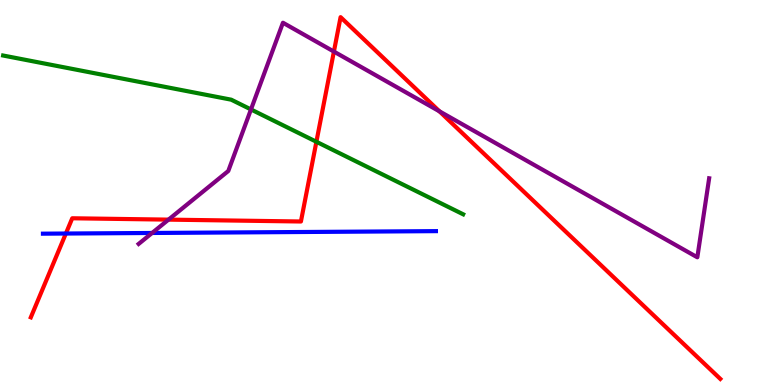[{'lines': ['blue', 'red'], 'intersections': [{'x': 0.85, 'y': 3.93}]}, {'lines': ['green', 'red'], 'intersections': [{'x': 4.08, 'y': 6.32}]}, {'lines': ['purple', 'red'], 'intersections': [{'x': 2.17, 'y': 4.3}, {'x': 4.31, 'y': 8.66}, {'x': 5.67, 'y': 7.11}]}, {'lines': ['blue', 'green'], 'intersections': []}, {'lines': ['blue', 'purple'], 'intersections': [{'x': 1.96, 'y': 3.95}]}, {'lines': ['green', 'purple'], 'intersections': [{'x': 3.24, 'y': 7.16}]}]